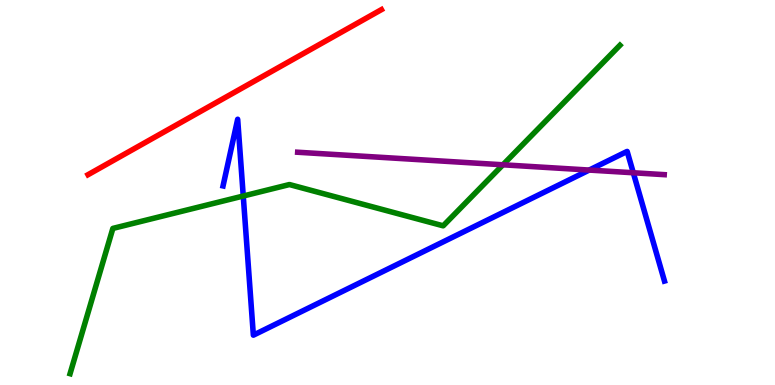[{'lines': ['blue', 'red'], 'intersections': []}, {'lines': ['green', 'red'], 'intersections': []}, {'lines': ['purple', 'red'], 'intersections': []}, {'lines': ['blue', 'green'], 'intersections': [{'x': 3.14, 'y': 4.91}]}, {'lines': ['blue', 'purple'], 'intersections': [{'x': 7.6, 'y': 5.58}, {'x': 8.17, 'y': 5.51}]}, {'lines': ['green', 'purple'], 'intersections': [{'x': 6.49, 'y': 5.72}]}]